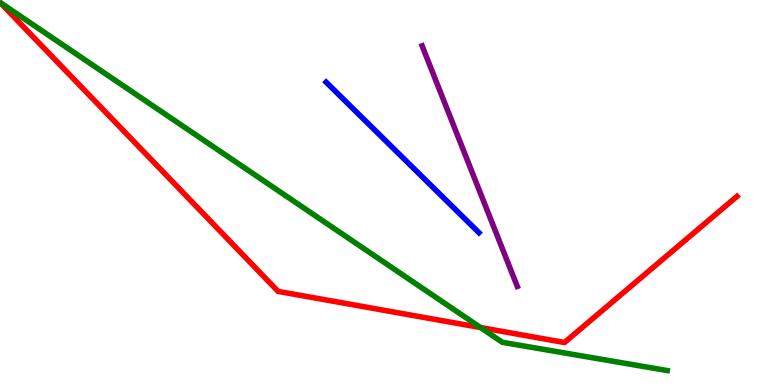[{'lines': ['blue', 'red'], 'intersections': []}, {'lines': ['green', 'red'], 'intersections': [{'x': 6.2, 'y': 1.49}]}, {'lines': ['purple', 'red'], 'intersections': []}, {'lines': ['blue', 'green'], 'intersections': []}, {'lines': ['blue', 'purple'], 'intersections': []}, {'lines': ['green', 'purple'], 'intersections': []}]